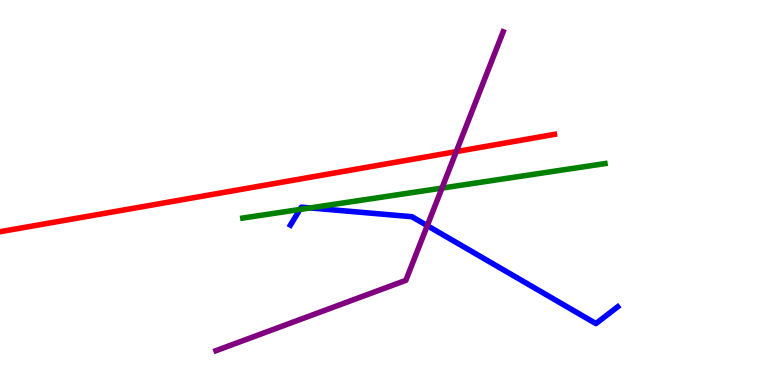[{'lines': ['blue', 'red'], 'intersections': []}, {'lines': ['green', 'red'], 'intersections': []}, {'lines': ['purple', 'red'], 'intersections': [{'x': 5.89, 'y': 6.06}]}, {'lines': ['blue', 'green'], 'intersections': [{'x': 3.87, 'y': 4.56}, {'x': 4.0, 'y': 4.6}]}, {'lines': ['blue', 'purple'], 'intersections': [{'x': 5.51, 'y': 4.14}]}, {'lines': ['green', 'purple'], 'intersections': [{'x': 5.7, 'y': 5.11}]}]